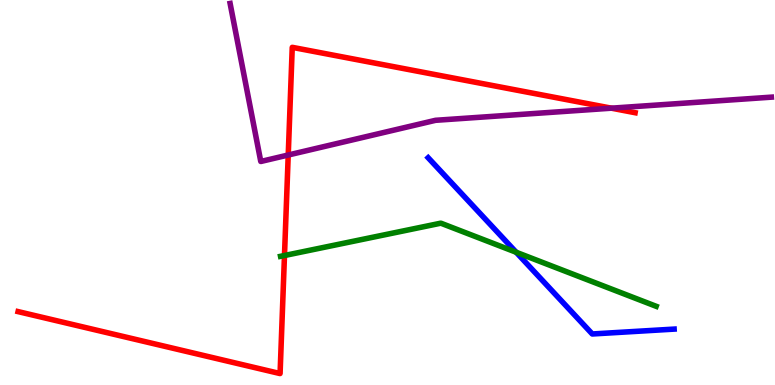[{'lines': ['blue', 'red'], 'intersections': []}, {'lines': ['green', 'red'], 'intersections': [{'x': 3.67, 'y': 3.36}]}, {'lines': ['purple', 'red'], 'intersections': [{'x': 3.72, 'y': 5.97}, {'x': 7.89, 'y': 7.19}]}, {'lines': ['blue', 'green'], 'intersections': [{'x': 6.66, 'y': 3.45}]}, {'lines': ['blue', 'purple'], 'intersections': []}, {'lines': ['green', 'purple'], 'intersections': []}]